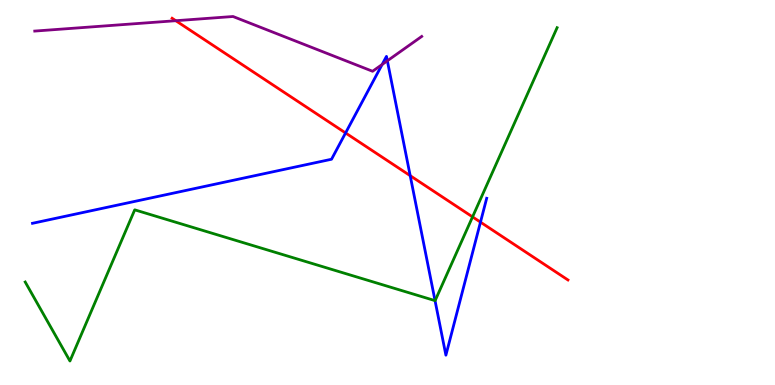[{'lines': ['blue', 'red'], 'intersections': [{'x': 4.46, 'y': 6.55}, {'x': 5.29, 'y': 5.44}, {'x': 6.2, 'y': 4.23}]}, {'lines': ['green', 'red'], 'intersections': [{'x': 6.1, 'y': 4.37}]}, {'lines': ['purple', 'red'], 'intersections': [{'x': 2.27, 'y': 9.46}]}, {'lines': ['blue', 'green'], 'intersections': [{'x': 5.61, 'y': 2.19}]}, {'lines': ['blue', 'purple'], 'intersections': [{'x': 4.93, 'y': 8.32}, {'x': 5.0, 'y': 8.42}]}, {'lines': ['green', 'purple'], 'intersections': []}]